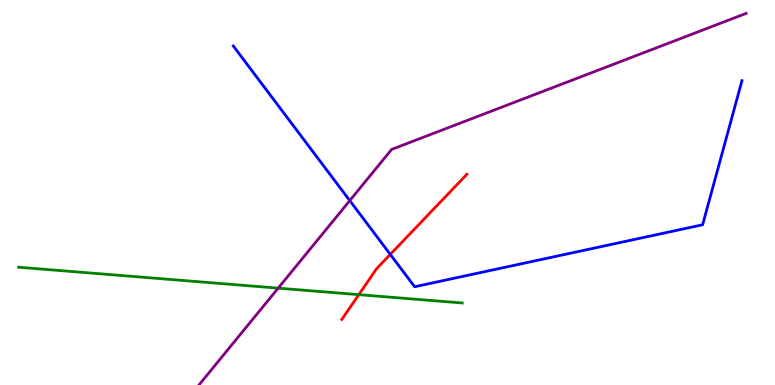[{'lines': ['blue', 'red'], 'intersections': [{'x': 5.04, 'y': 3.39}]}, {'lines': ['green', 'red'], 'intersections': [{'x': 4.63, 'y': 2.35}]}, {'lines': ['purple', 'red'], 'intersections': []}, {'lines': ['blue', 'green'], 'intersections': []}, {'lines': ['blue', 'purple'], 'intersections': [{'x': 4.51, 'y': 4.79}]}, {'lines': ['green', 'purple'], 'intersections': [{'x': 3.59, 'y': 2.52}]}]